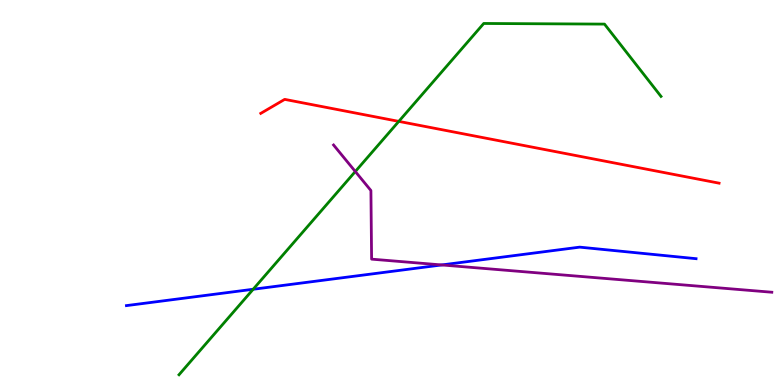[{'lines': ['blue', 'red'], 'intersections': []}, {'lines': ['green', 'red'], 'intersections': [{'x': 5.15, 'y': 6.85}]}, {'lines': ['purple', 'red'], 'intersections': []}, {'lines': ['blue', 'green'], 'intersections': [{'x': 3.27, 'y': 2.49}]}, {'lines': ['blue', 'purple'], 'intersections': [{'x': 5.7, 'y': 3.12}]}, {'lines': ['green', 'purple'], 'intersections': [{'x': 4.58, 'y': 5.55}]}]